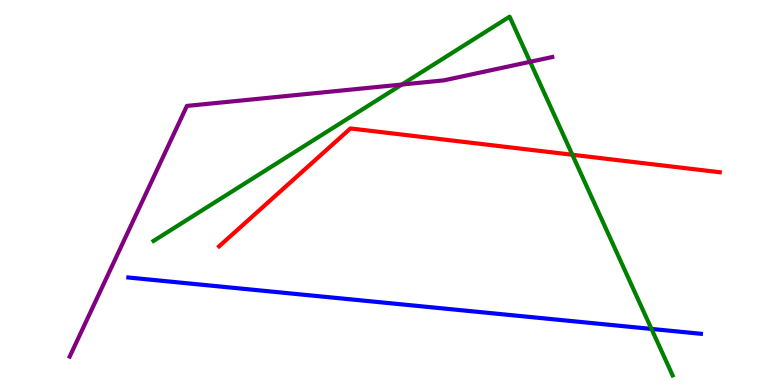[{'lines': ['blue', 'red'], 'intersections': []}, {'lines': ['green', 'red'], 'intersections': [{'x': 7.39, 'y': 5.98}]}, {'lines': ['purple', 'red'], 'intersections': []}, {'lines': ['blue', 'green'], 'intersections': [{'x': 8.41, 'y': 1.46}]}, {'lines': ['blue', 'purple'], 'intersections': []}, {'lines': ['green', 'purple'], 'intersections': [{'x': 5.19, 'y': 7.8}, {'x': 6.84, 'y': 8.39}]}]